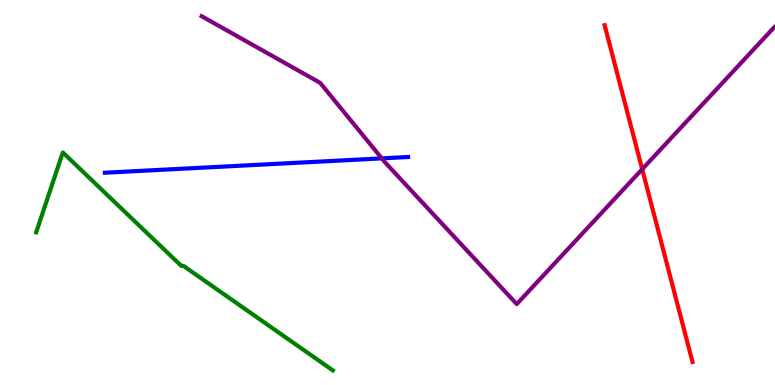[{'lines': ['blue', 'red'], 'intersections': []}, {'lines': ['green', 'red'], 'intersections': []}, {'lines': ['purple', 'red'], 'intersections': [{'x': 8.29, 'y': 5.61}]}, {'lines': ['blue', 'green'], 'intersections': []}, {'lines': ['blue', 'purple'], 'intersections': [{'x': 4.93, 'y': 5.89}]}, {'lines': ['green', 'purple'], 'intersections': []}]